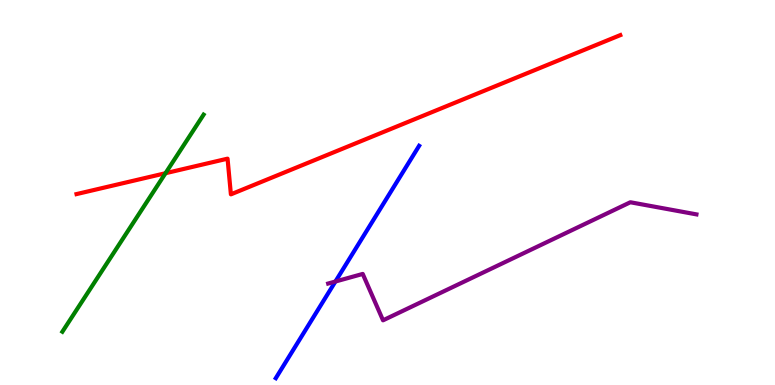[{'lines': ['blue', 'red'], 'intersections': []}, {'lines': ['green', 'red'], 'intersections': [{'x': 2.14, 'y': 5.5}]}, {'lines': ['purple', 'red'], 'intersections': []}, {'lines': ['blue', 'green'], 'intersections': []}, {'lines': ['blue', 'purple'], 'intersections': [{'x': 4.33, 'y': 2.69}]}, {'lines': ['green', 'purple'], 'intersections': []}]